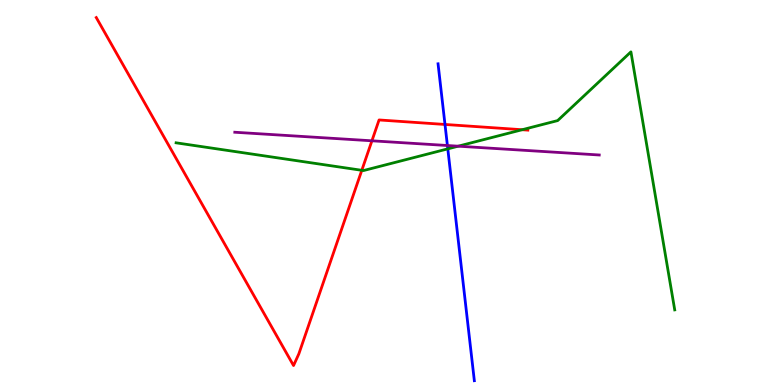[{'lines': ['blue', 'red'], 'intersections': [{'x': 5.74, 'y': 6.77}]}, {'lines': ['green', 'red'], 'intersections': [{'x': 4.67, 'y': 5.58}, {'x': 6.74, 'y': 6.63}]}, {'lines': ['purple', 'red'], 'intersections': [{'x': 4.8, 'y': 6.34}]}, {'lines': ['blue', 'green'], 'intersections': [{'x': 5.78, 'y': 6.13}]}, {'lines': ['blue', 'purple'], 'intersections': [{'x': 5.77, 'y': 6.22}]}, {'lines': ['green', 'purple'], 'intersections': [{'x': 5.91, 'y': 6.2}]}]